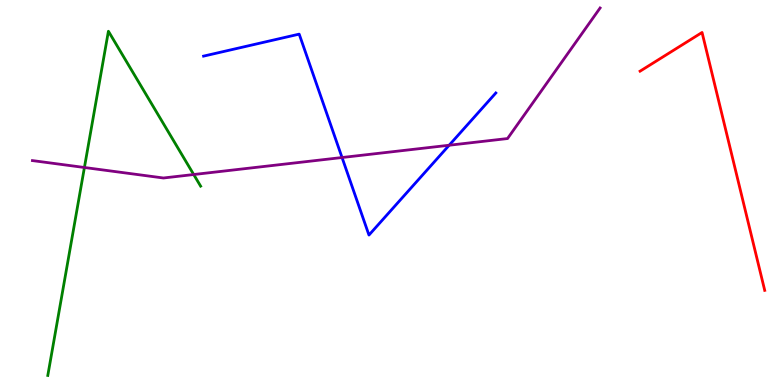[{'lines': ['blue', 'red'], 'intersections': []}, {'lines': ['green', 'red'], 'intersections': []}, {'lines': ['purple', 'red'], 'intersections': []}, {'lines': ['blue', 'green'], 'intersections': []}, {'lines': ['blue', 'purple'], 'intersections': [{'x': 4.41, 'y': 5.91}, {'x': 5.8, 'y': 6.23}]}, {'lines': ['green', 'purple'], 'intersections': [{'x': 1.09, 'y': 5.65}, {'x': 2.5, 'y': 5.47}]}]